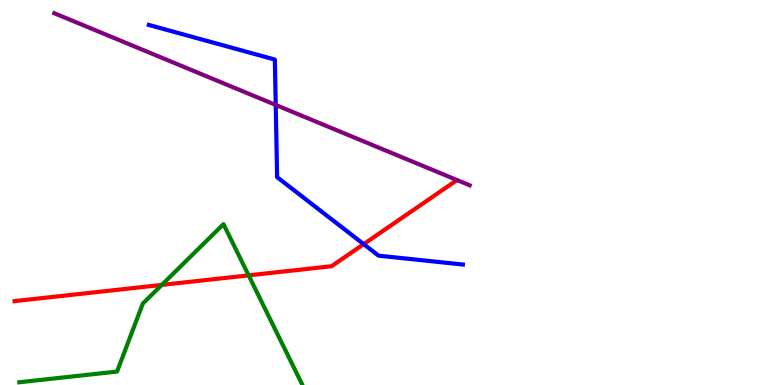[{'lines': ['blue', 'red'], 'intersections': [{'x': 4.69, 'y': 3.66}]}, {'lines': ['green', 'red'], 'intersections': [{'x': 2.09, 'y': 2.6}, {'x': 3.21, 'y': 2.85}]}, {'lines': ['purple', 'red'], 'intersections': []}, {'lines': ['blue', 'green'], 'intersections': []}, {'lines': ['blue', 'purple'], 'intersections': [{'x': 3.56, 'y': 7.27}]}, {'lines': ['green', 'purple'], 'intersections': []}]